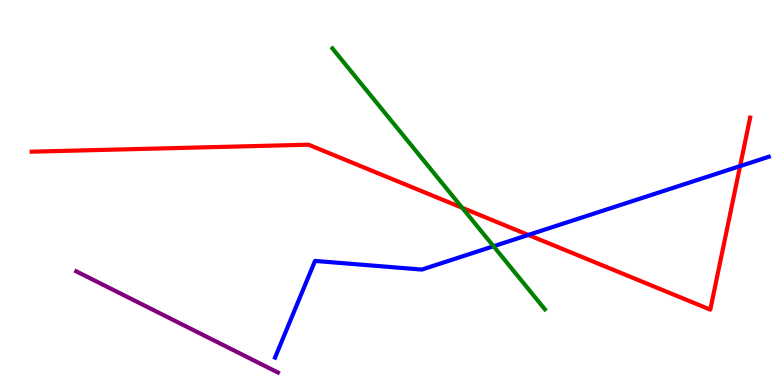[{'lines': ['blue', 'red'], 'intersections': [{'x': 6.82, 'y': 3.9}, {'x': 9.55, 'y': 5.69}]}, {'lines': ['green', 'red'], 'intersections': [{'x': 5.96, 'y': 4.6}]}, {'lines': ['purple', 'red'], 'intersections': []}, {'lines': ['blue', 'green'], 'intersections': [{'x': 6.37, 'y': 3.6}]}, {'lines': ['blue', 'purple'], 'intersections': []}, {'lines': ['green', 'purple'], 'intersections': []}]